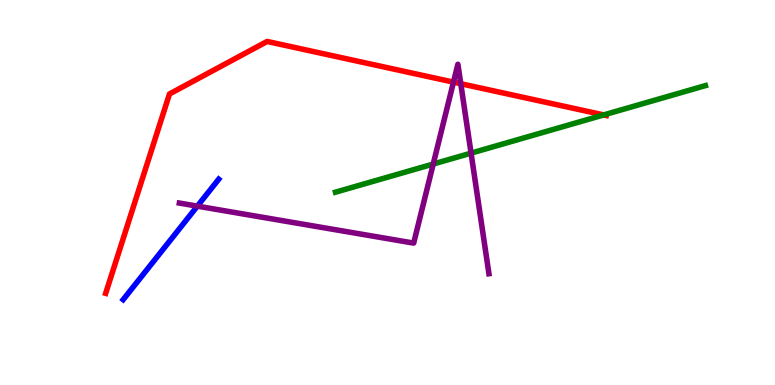[{'lines': ['blue', 'red'], 'intersections': []}, {'lines': ['green', 'red'], 'intersections': [{'x': 7.79, 'y': 7.01}]}, {'lines': ['purple', 'red'], 'intersections': [{'x': 5.85, 'y': 7.87}, {'x': 5.95, 'y': 7.83}]}, {'lines': ['blue', 'green'], 'intersections': []}, {'lines': ['blue', 'purple'], 'intersections': [{'x': 2.55, 'y': 4.65}]}, {'lines': ['green', 'purple'], 'intersections': [{'x': 5.59, 'y': 5.74}, {'x': 6.08, 'y': 6.02}]}]